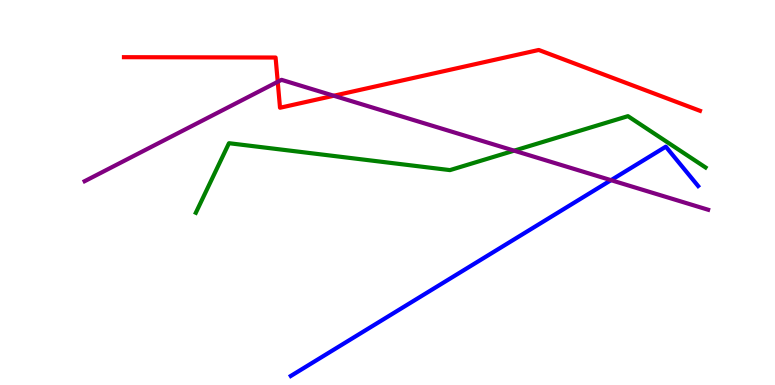[{'lines': ['blue', 'red'], 'intersections': []}, {'lines': ['green', 'red'], 'intersections': []}, {'lines': ['purple', 'red'], 'intersections': [{'x': 3.58, 'y': 7.88}, {'x': 4.31, 'y': 7.51}]}, {'lines': ['blue', 'green'], 'intersections': []}, {'lines': ['blue', 'purple'], 'intersections': [{'x': 7.88, 'y': 5.32}]}, {'lines': ['green', 'purple'], 'intersections': [{'x': 6.63, 'y': 6.09}]}]